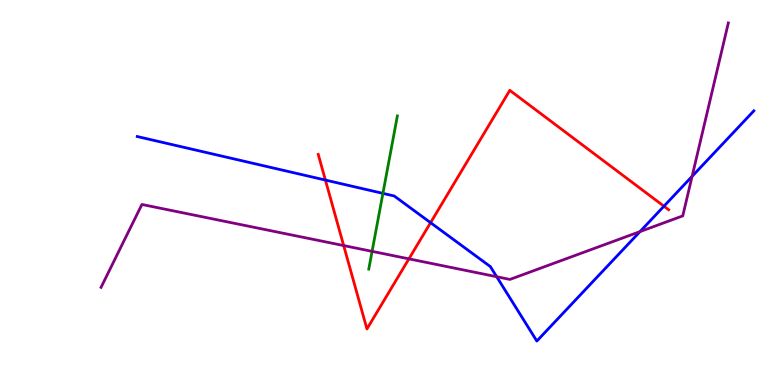[{'lines': ['blue', 'red'], 'intersections': [{'x': 4.2, 'y': 5.32}, {'x': 5.56, 'y': 4.22}, {'x': 8.57, 'y': 4.64}]}, {'lines': ['green', 'red'], 'intersections': []}, {'lines': ['purple', 'red'], 'intersections': [{'x': 4.43, 'y': 3.62}, {'x': 5.28, 'y': 3.28}]}, {'lines': ['blue', 'green'], 'intersections': [{'x': 4.94, 'y': 4.98}]}, {'lines': ['blue', 'purple'], 'intersections': [{'x': 6.41, 'y': 2.81}, {'x': 8.26, 'y': 3.98}, {'x': 8.93, 'y': 5.42}]}, {'lines': ['green', 'purple'], 'intersections': [{'x': 4.8, 'y': 3.47}]}]